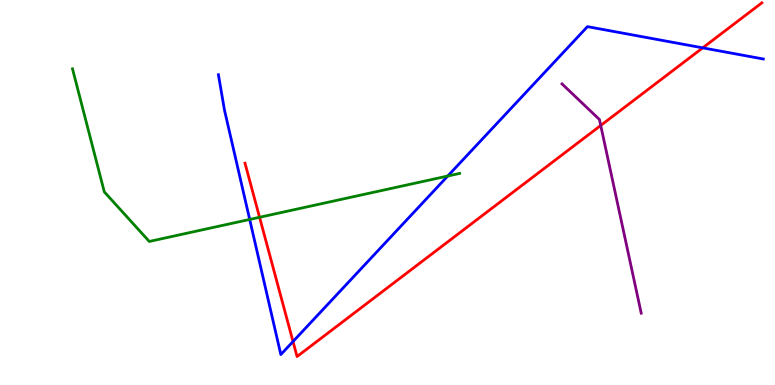[{'lines': ['blue', 'red'], 'intersections': [{'x': 3.78, 'y': 1.13}, {'x': 9.07, 'y': 8.76}]}, {'lines': ['green', 'red'], 'intersections': [{'x': 3.35, 'y': 4.36}]}, {'lines': ['purple', 'red'], 'intersections': [{'x': 7.75, 'y': 6.74}]}, {'lines': ['blue', 'green'], 'intersections': [{'x': 3.22, 'y': 4.3}, {'x': 5.78, 'y': 5.43}]}, {'lines': ['blue', 'purple'], 'intersections': []}, {'lines': ['green', 'purple'], 'intersections': []}]